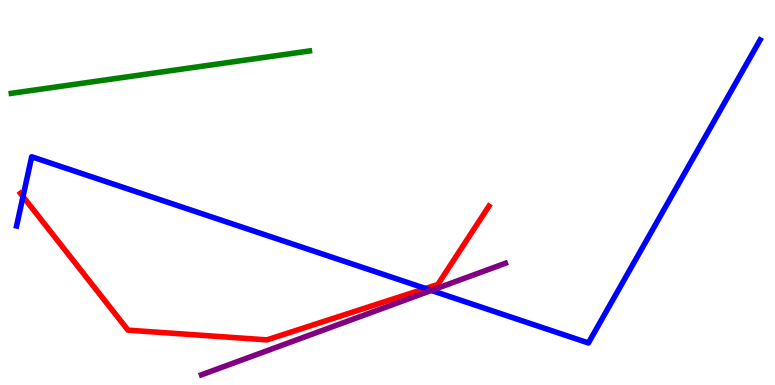[{'lines': ['blue', 'red'], 'intersections': [{'x': 0.297, 'y': 4.89}, {'x': 5.49, 'y': 2.51}]}, {'lines': ['green', 'red'], 'intersections': []}, {'lines': ['purple', 'red'], 'intersections': []}, {'lines': ['blue', 'green'], 'intersections': []}, {'lines': ['blue', 'purple'], 'intersections': [{'x': 5.57, 'y': 2.46}]}, {'lines': ['green', 'purple'], 'intersections': []}]